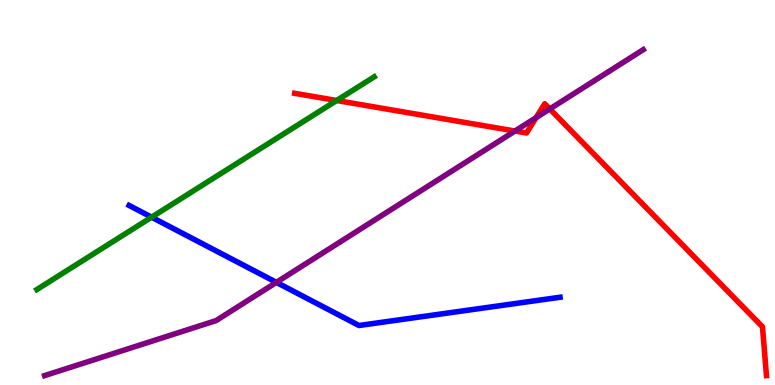[{'lines': ['blue', 'red'], 'intersections': []}, {'lines': ['green', 'red'], 'intersections': [{'x': 4.34, 'y': 7.39}]}, {'lines': ['purple', 'red'], 'intersections': [{'x': 6.64, 'y': 6.6}, {'x': 6.92, 'y': 6.94}, {'x': 7.09, 'y': 7.17}]}, {'lines': ['blue', 'green'], 'intersections': [{'x': 1.96, 'y': 4.36}]}, {'lines': ['blue', 'purple'], 'intersections': [{'x': 3.57, 'y': 2.67}]}, {'lines': ['green', 'purple'], 'intersections': []}]